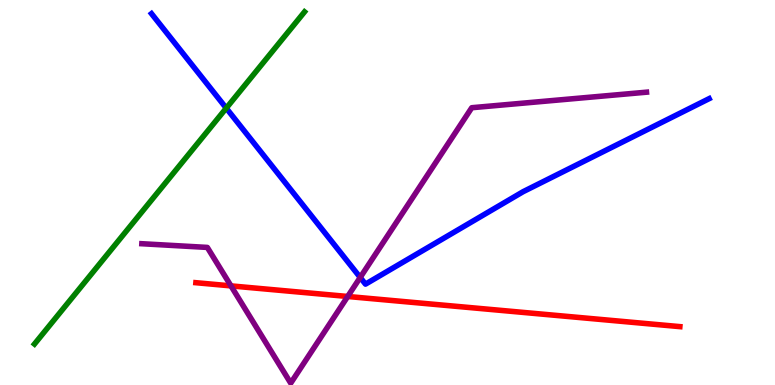[{'lines': ['blue', 'red'], 'intersections': []}, {'lines': ['green', 'red'], 'intersections': []}, {'lines': ['purple', 'red'], 'intersections': [{'x': 2.98, 'y': 2.57}, {'x': 4.49, 'y': 2.3}]}, {'lines': ['blue', 'green'], 'intersections': [{'x': 2.92, 'y': 7.19}]}, {'lines': ['blue', 'purple'], 'intersections': [{'x': 4.65, 'y': 2.79}]}, {'lines': ['green', 'purple'], 'intersections': []}]